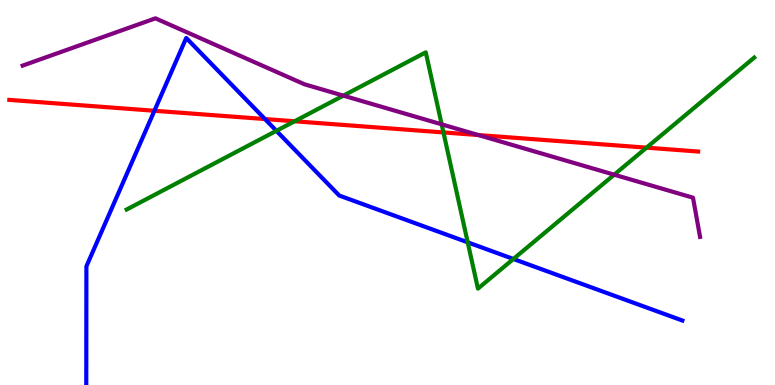[{'lines': ['blue', 'red'], 'intersections': [{'x': 1.99, 'y': 7.12}, {'x': 3.42, 'y': 6.91}]}, {'lines': ['green', 'red'], 'intersections': [{'x': 3.8, 'y': 6.85}, {'x': 5.72, 'y': 6.56}, {'x': 8.34, 'y': 6.16}]}, {'lines': ['purple', 'red'], 'intersections': [{'x': 6.17, 'y': 6.49}]}, {'lines': ['blue', 'green'], 'intersections': [{'x': 3.57, 'y': 6.6}, {'x': 6.04, 'y': 3.71}, {'x': 6.62, 'y': 3.27}]}, {'lines': ['blue', 'purple'], 'intersections': []}, {'lines': ['green', 'purple'], 'intersections': [{'x': 4.43, 'y': 7.52}, {'x': 5.7, 'y': 6.77}, {'x': 7.93, 'y': 5.46}]}]